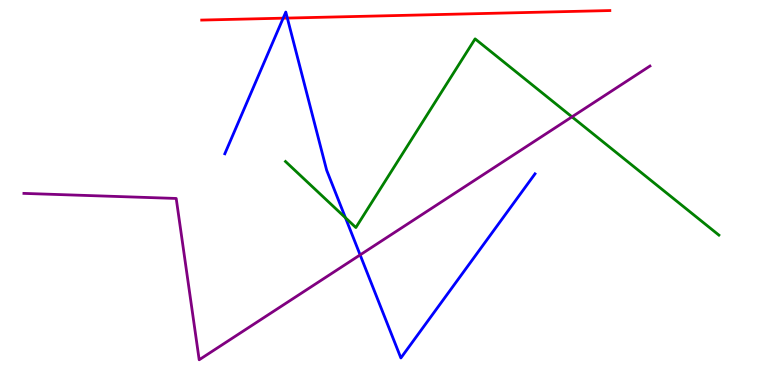[{'lines': ['blue', 'red'], 'intersections': [{'x': 3.65, 'y': 9.53}, {'x': 3.71, 'y': 9.53}]}, {'lines': ['green', 'red'], 'intersections': []}, {'lines': ['purple', 'red'], 'intersections': []}, {'lines': ['blue', 'green'], 'intersections': [{'x': 4.46, 'y': 4.34}]}, {'lines': ['blue', 'purple'], 'intersections': [{'x': 4.65, 'y': 3.38}]}, {'lines': ['green', 'purple'], 'intersections': [{'x': 7.38, 'y': 6.96}]}]